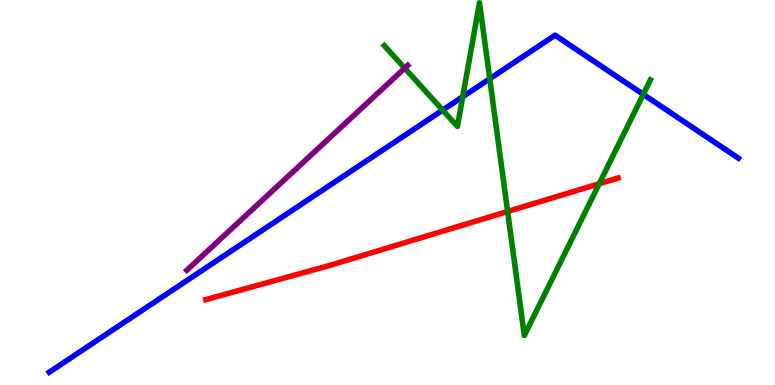[{'lines': ['blue', 'red'], 'intersections': []}, {'lines': ['green', 'red'], 'intersections': [{'x': 6.55, 'y': 4.51}, {'x': 7.73, 'y': 5.23}]}, {'lines': ['purple', 'red'], 'intersections': []}, {'lines': ['blue', 'green'], 'intersections': [{'x': 5.71, 'y': 7.14}, {'x': 5.97, 'y': 7.49}, {'x': 6.32, 'y': 7.96}, {'x': 8.3, 'y': 7.55}]}, {'lines': ['blue', 'purple'], 'intersections': []}, {'lines': ['green', 'purple'], 'intersections': [{'x': 5.22, 'y': 8.23}]}]